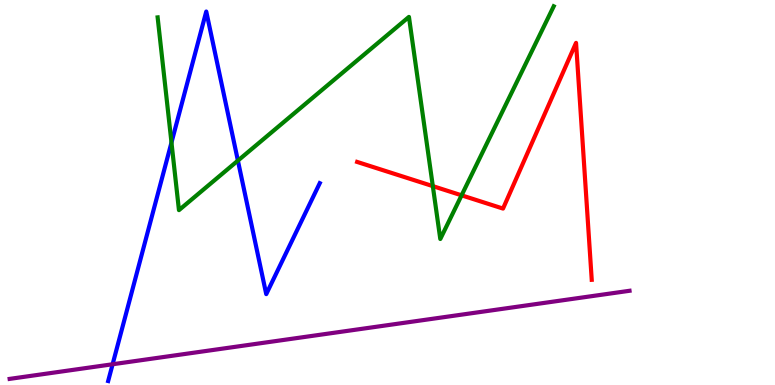[{'lines': ['blue', 'red'], 'intersections': []}, {'lines': ['green', 'red'], 'intersections': [{'x': 5.58, 'y': 5.17}, {'x': 5.96, 'y': 4.93}]}, {'lines': ['purple', 'red'], 'intersections': []}, {'lines': ['blue', 'green'], 'intersections': [{'x': 2.21, 'y': 6.3}, {'x': 3.07, 'y': 5.83}]}, {'lines': ['blue', 'purple'], 'intersections': [{'x': 1.45, 'y': 0.539}]}, {'lines': ['green', 'purple'], 'intersections': []}]